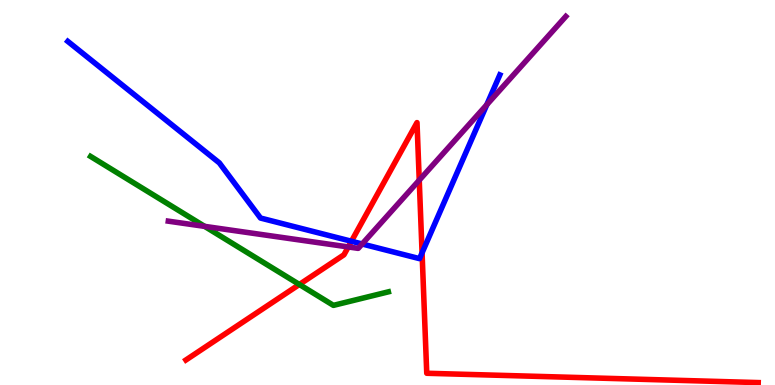[{'lines': ['blue', 'red'], 'intersections': [{'x': 4.53, 'y': 3.73}, {'x': 5.45, 'y': 3.43}]}, {'lines': ['green', 'red'], 'intersections': [{'x': 3.86, 'y': 2.61}]}, {'lines': ['purple', 'red'], 'intersections': [{'x': 4.49, 'y': 3.59}, {'x': 5.41, 'y': 5.32}]}, {'lines': ['blue', 'green'], 'intersections': []}, {'lines': ['blue', 'purple'], 'intersections': [{'x': 4.67, 'y': 3.66}, {'x': 6.28, 'y': 7.28}]}, {'lines': ['green', 'purple'], 'intersections': [{'x': 2.64, 'y': 4.12}]}]